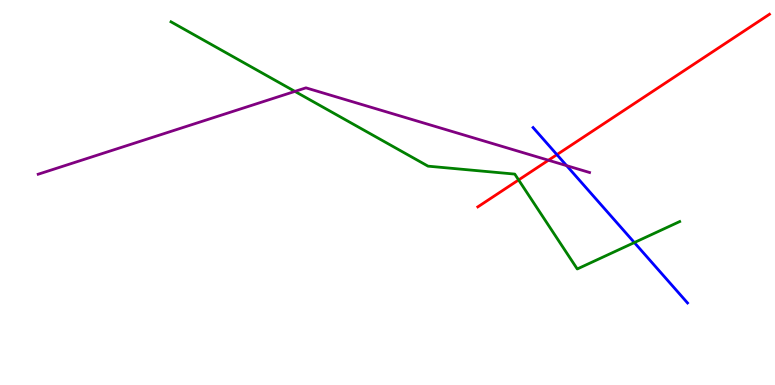[{'lines': ['blue', 'red'], 'intersections': [{'x': 7.19, 'y': 5.98}]}, {'lines': ['green', 'red'], 'intersections': [{'x': 6.69, 'y': 5.33}]}, {'lines': ['purple', 'red'], 'intersections': [{'x': 7.08, 'y': 5.84}]}, {'lines': ['blue', 'green'], 'intersections': [{'x': 8.19, 'y': 3.7}]}, {'lines': ['blue', 'purple'], 'intersections': [{'x': 7.31, 'y': 5.7}]}, {'lines': ['green', 'purple'], 'intersections': [{'x': 3.81, 'y': 7.63}]}]